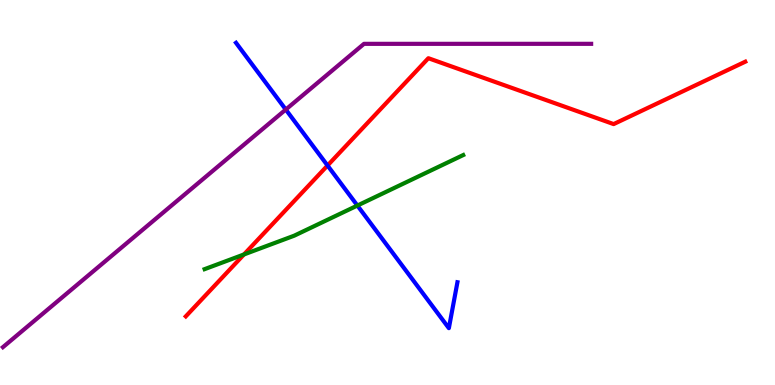[{'lines': ['blue', 'red'], 'intersections': [{'x': 4.23, 'y': 5.7}]}, {'lines': ['green', 'red'], 'intersections': [{'x': 3.15, 'y': 3.39}]}, {'lines': ['purple', 'red'], 'intersections': []}, {'lines': ['blue', 'green'], 'intersections': [{'x': 4.61, 'y': 4.66}]}, {'lines': ['blue', 'purple'], 'intersections': [{'x': 3.69, 'y': 7.15}]}, {'lines': ['green', 'purple'], 'intersections': []}]